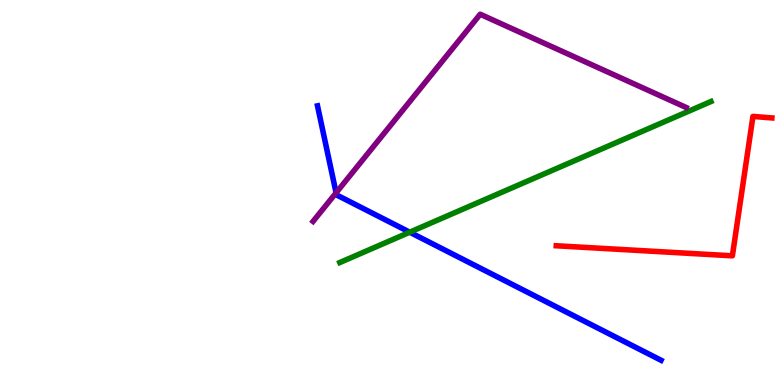[{'lines': ['blue', 'red'], 'intersections': []}, {'lines': ['green', 'red'], 'intersections': []}, {'lines': ['purple', 'red'], 'intersections': []}, {'lines': ['blue', 'green'], 'intersections': [{'x': 5.29, 'y': 3.97}]}, {'lines': ['blue', 'purple'], 'intersections': [{'x': 4.34, 'y': 4.99}]}, {'lines': ['green', 'purple'], 'intersections': []}]